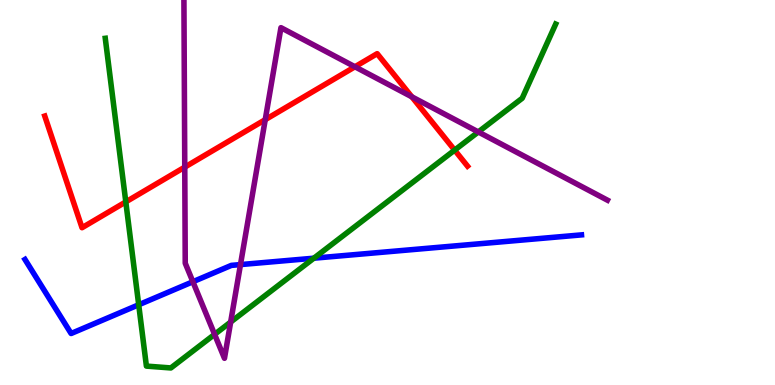[{'lines': ['blue', 'red'], 'intersections': []}, {'lines': ['green', 'red'], 'intersections': [{'x': 1.62, 'y': 4.76}, {'x': 5.87, 'y': 6.1}]}, {'lines': ['purple', 'red'], 'intersections': [{'x': 2.38, 'y': 5.66}, {'x': 3.42, 'y': 6.89}, {'x': 4.58, 'y': 8.27}, {'x': 5.31, 'y': 7.48}]}, {'lines': ['blue', 'green'], 'intersections': [{'x': 1.79, 'y': 2.08}, {'x': 4.05, 'y': 3.29}]}, {'lines': ['blue', 'purple'], 'intersections': [{'x': 2.49, 'y': 2.68}, {'x': 3.1, 'y': 3.13}]}, {'lines': ['green', 'purple'], 'intersections': [{'x': 2.77, 'y': 1.31}, {'x': 2.98, 'y': 1.64}, {'x': 6.17, 'y': 6.57}]}]